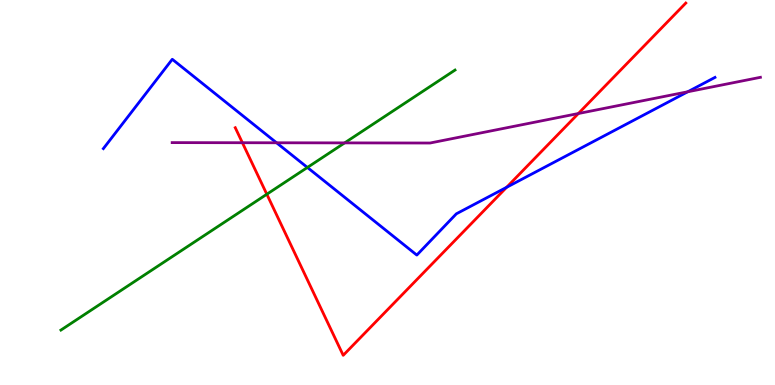[{'lines': ['blue', 'red'], 'intersections': [{'x': 6.54, 'y': 5.13}]}, {'lines': ['green', 'red'], 'intersections': [{'x': 3.44, 'y': 4.95}]}, {'lines': ['purple', 'red'], 'intersections': [{'x': 3.13, 'y': 6.29}, {'x': 7.46, 'y': 7.05}]}, {'lines': ['blue', 'green'], 'intersections': [{'x': 3.97, 'y': 5.65}]}, {'lines': ['blue', 'purple'], 'intersections': [{'x': 3.57, 'y': 6.29}, {'x': 8.87, 'y': 7.62}]}, {'lines': ['green', 'purple'], 'intersections': [{'x': 4.45, 'y': 6.29}]}]